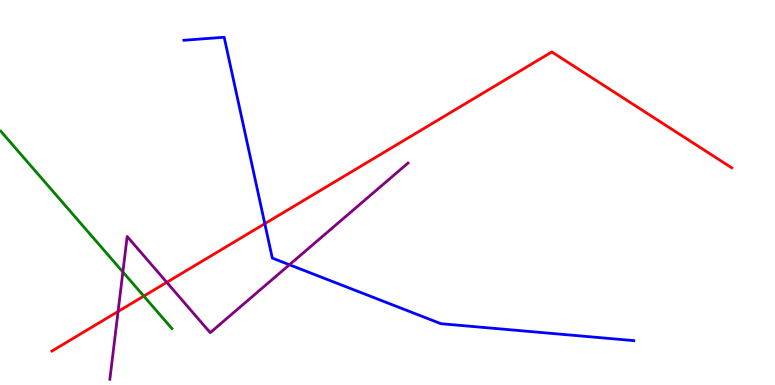[{'lines': ['blue', 'red'], 'intersections': [{'x': 3.42, 'y': 4.19}]}, {'lines': ['green', 'red'], 'intersections': [{'x': 1.86, 'y': 2.31}]}, {'lines': ['purple', 'red'], 'intersections': [{'x': 1.52, 'y': 1.91}, {'x': 2.15, 'y': 2.67}]}, {'lines': ['blue', 'green'], 'intersections': []}, {'lines': ['blue', 'purple'], 'intersections': [{'x': 3.73, 'y': 3.12}]}, {'lines': ['green', 'purple'], 'intersections': [{'x': 1.59, 'y': 2.94}]}]